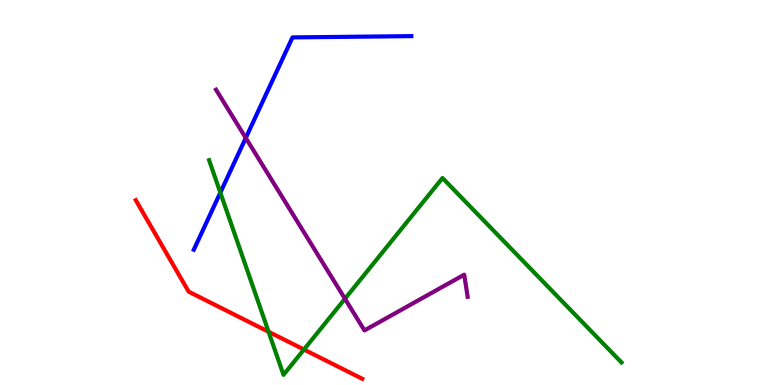[{'lines': ['blue', 'red'], 'intersections': []}, {'lines': ['green', 'red'], 'intersections': [{'x': 3.47, 'y': 1.38}, {'x': 3.92, 'y': 0.921}]}, {'lines': ['purple', 'red'], 'intersections': []}, {'lines': ['blue', 'green'], 'intersections': [{'x': 2.84, 'y': 5.0}]}, {'lines': ['blue', 'purple'], 'intersections': [{'x': 3.17, 'y': 6.42}]}, {'lines': ['green', 'purple'], 'intersections': [{'x': 4.45, 'y': 2.24}]}]